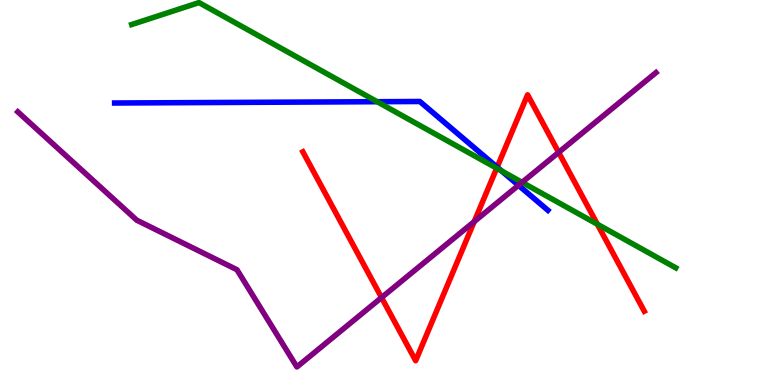[{'lines': ['blue', 'red'], 'intersections': [{'x': 6.41, 'y': 5.66}]}, {'lines': ['green', 'red'], 'intersections': [{'x': 6.41, 'y': 5.63}, {'x': 7.71, 'y': 4.18}]}, {'lines': ['purple', 'red'], 'intersections': [{'x': 4.92, 'y': 2.27}, {'x': 6.12, 'y': 4.24}, {'x': 7.21, 'y': 6.04}]}, {'lines': ['blue', 'green'], 'intersections': [{'x': 4.87, 'y': 7.36}, {'x': 6.47, 'y': 5.56}]}, {'lines': ['blue', 'purple'], 'intersections': [{'x': 6.69, 'y': 5.19}]}, {'lines': ['green', 'purple'], 'intersections': [{'x': 6.74, 'y': 5.26}]}]